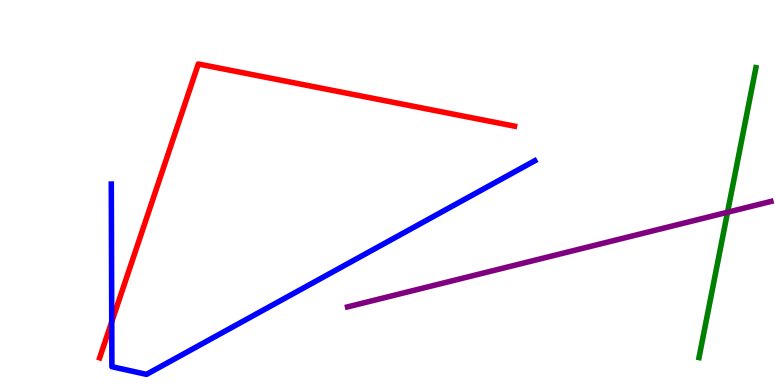[{'lines': ['blue', 'red'], 'intersections': [{'x': 1.44, 'y': 1.64}]}, {'lines': ['green', 'red'], 'intersections': []}, {'lines': ['purple', 'red'], 'intersections': []}, {'lines': ['blue', 'green'], 'intersections': []}, {'lines': ['blue', 'purple'], 'intersections': []}, {'lines': ['green', 'purple'], 'intersections': [{'x': 9.39, 'y': 4.49}]}]